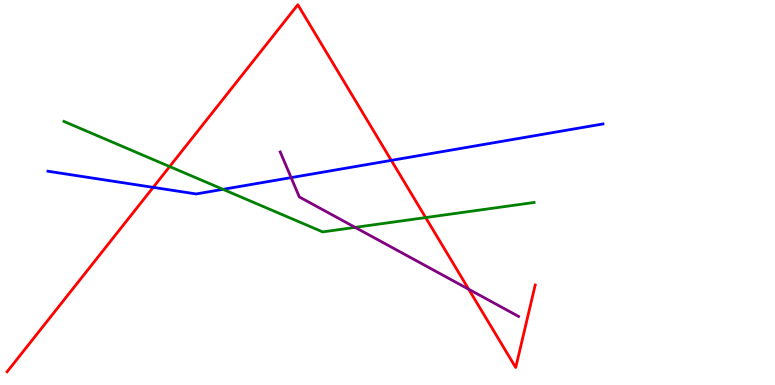[{'lines': ['blue', 'red'], 'intersections': [{'x': 1.98, 'y': 5.13}, {'x': 5.05, 'y': 5.83}]}, {'lines': ['green', 'red'], 'intersections': [{'x': 2.19, 'y': 5.67}, {'x': 5.49, 'y': 4.35}]}, {'lines': ['purple', 'red'], 'intersections': [{'x': 6.05, 'y': 2.49}]}, {'lines': ['blue', 'green'], 'intersections': [{'x': 2.88, 'y': 5.08}]}, {'lines': ['blue', 'purple'], 'intersections': [{'x': 3.76, 'y': 5.39}]}, {'lines': ['green', 'purple'], 'intersections': [{'x': 4.58, 'y': 4.09}]}]